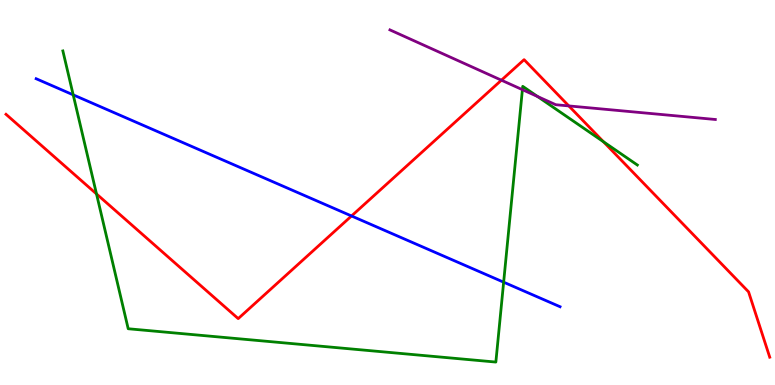[{'lines': ['blue', 'red'], 'intersections': [{'x': 4.54, 'y': 4.39}]}, {'lines': ['green', 'red'], 'intersections': [{'x': 1.25, 'y': 4.96}, {'x': 7.79, 'y': 6.32}]}, {'lines': ['purple', 'red'], 'intersections': [{'x': 6.47, 'y': 7.92}, {'x': 7.34, 'y': 7.25}]}, {'lines': ['blue', 'green'], 'intersections': [{'x': 0.944, 'y': 7.54}, {'x': 6.5, 'y': 2.67}]}, {'lines': ['blue', 'purple'], 'intersections': []}, {'lines': ['green', 'purple'], 'intersections': [{'x': 6.74, 'y': 7.67}, {'x': 6.94, 'y': 7.49}]}]